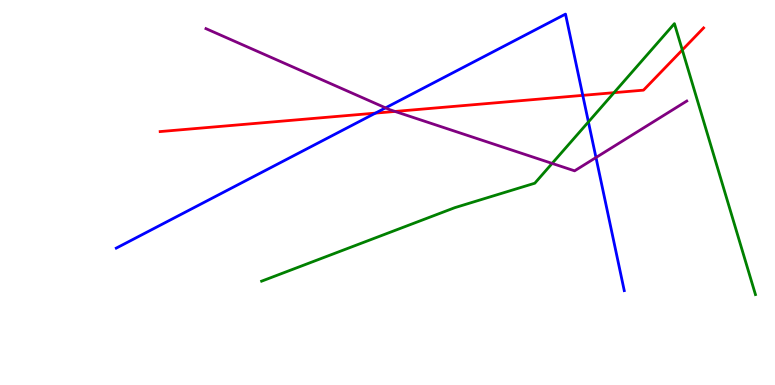[{'lines': ['blue', 'red'], 'intersections': [{'x': 4.84, 'y': 7.06}, {'x': 7.52, 'y': 7.52}]}, {'lines': ['green', 'red'], 'intersections': [{'x': 7.92, 'y': 7.59}, {'x': 8.8, 'y': 8.7}]}, {'lines': ['purple', 'red'], 'intersections': [{'x': 5.1, 'y': 7.11}]}, {'lines': ['blue', 'green'], 'intersections': [{'x': 7.59, 'y': 6.83}]}, {'lines': ['blue', 'purple'], 'intersections': [{'x': 4.97, 'y': 7.2}, {'x': 7.69, 'y': 5.91}]}, {'lines': ['green', 'purple'], 'intersections': [{'x': 7.12, 'y': 5.76}]}]